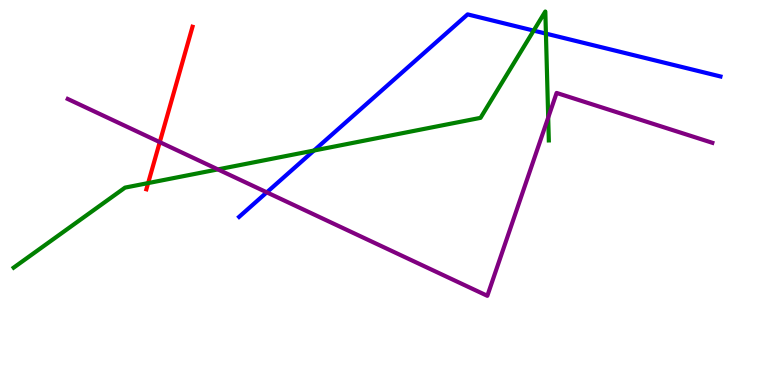[{'lines': ['blue', 'red'], 'intersections': []}, {'lines': ['green', 'red'], 'intersections': [{'x': 1.91, 'y': 5.24}]}, {'lines': ['purple', 'red'], 'intersections': [{'x': 2.06, 'y': 6.31}]}, {'lines': ['blue', 'green'], 'intersections': [{'x': 4.05, 'y': 6.09}, {'x': 6.89, 'y': 9.21}, {'x': 7.04, 'y': 9.13}]}, {'lines': ['blue', 'purple'], 'intersections': [{'x': 3.44, 'y': 5.0}]}, {'lines': ['green', 'purple'], 'intersections': [{'x': 2.81, 'y': 5.6}, {'x': 7.07, 'y': 6.95}]}]